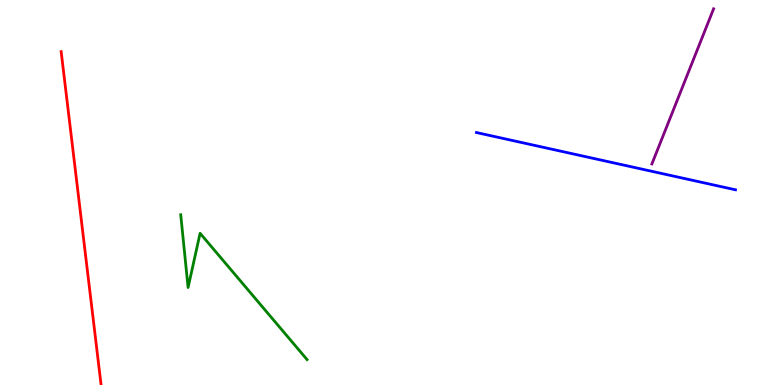[{'lines': ['blue', 'red'], 'intersections': []}, {'lines': ['green', 'red'], 'intersections': []}, {'lines': ['purple', 'red'], 'intersections': []}, {'lines': ['blue', 'green'], 'intersections': []}, {'lines': ['blue', 'purple'], 'intersections': []}, {'lines': ['green', 'purple'], 'intersections': []}]